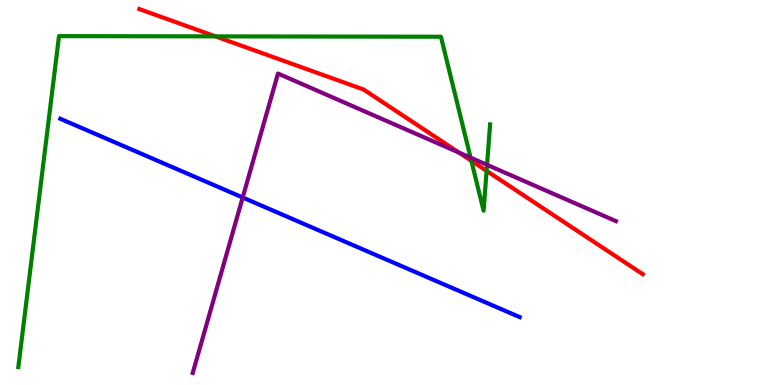[{'lines': ['blue', 'red'], 'intersections': []}, {'lines': ['green', 'red'], 'intersections': [{'x': 2.78, 'y': 9.06}, {'x': 6.08, 'y': 5.82}, {'x': 6.28, 'y': 5.56}]}, {'lines': ['purple', 'red'], 'intersections': [{'x': 5.92, 'y': 6.04}]}, {'lines': ['blue', 'green'], 'intersections': []}, {'lines': ['blue', 'purple'], 'intersections': [{'x': 3.13, 'y': 4.87}]}, {'lines': ['green', 'purple'], 'intersections': [{'x': 6.07, 'y': 5.91}, {'x': 6.28, 'y': 5.72}]}]